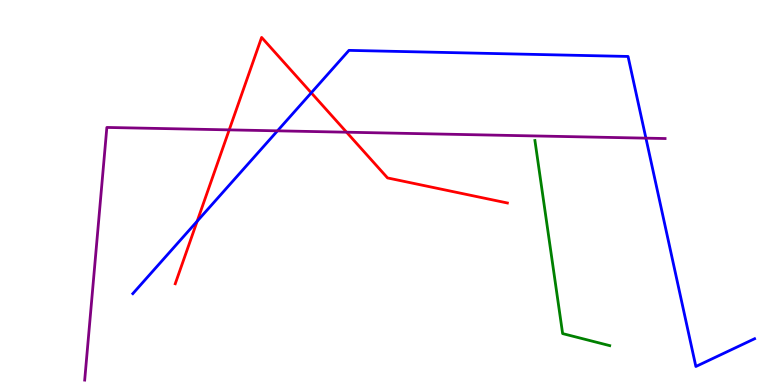[{'lines': ['blue', 'red'], 'intersections': [{'x': 2.54, 'y': 4.25}, {'x': 4.02, 'y': 7.59}]}, {'lines': ['green', 'red'], 'intersections': []}, {'lines': ['purple', 'red'], 'intersections': [{'x': 2.96, 'y': 6.63}, {'x': 4.47, 'y': 6.57}]}, {'lines': ['blue', 'green'], 'intersections': []}, {'lines': ['blue', 'purple'], 'intersections': [{'x': 3.58, 'y': 6.6}, {'x': 8.33, 'y': 6.41}]}, {'lines': ['green', 'purple'], 'intersections': []}]